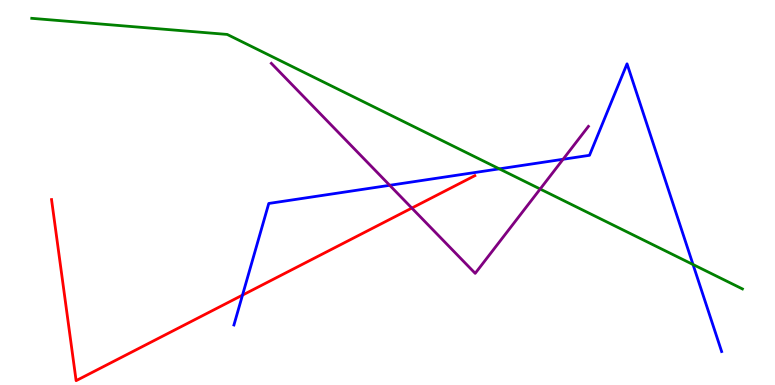[{'lines': ['blue', 'red'], 'intersections': [{'x': 3.13, 'y': 2.33}]}, {'lines': ['green', 'red'], 'intersections': []}, {'lines': ['purple', 'red'], 'intersections': [{'x': 5.31, 'y': 4.6}]}, {'lines': ['blue', 'green'], 'intersections': [{'x': 6.44, 'y': 5.61}, {'x': 8.94, 'y': 3.13}]}, {'lines': ['blue', 'purple'], 'intersections': [{'x': 5.03, 'y': 5.19}, {'x': 7.27, 'y': 5.86}]}, {'lines': ['green', 'purple'], 'intersections': [{'x': 6.97, 'y': 5.09}]}]